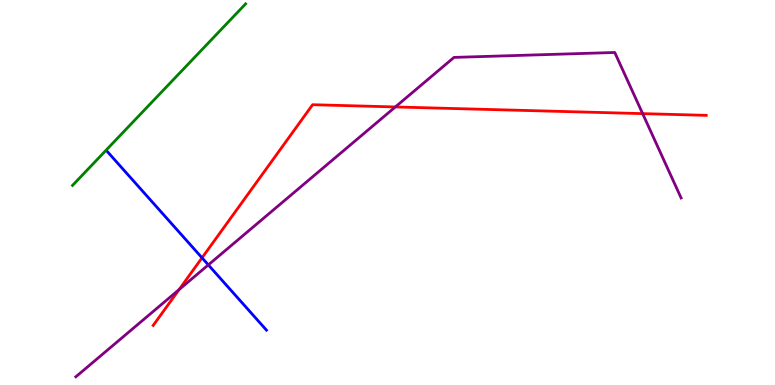[{'lines': ['blue', 'red'], 'intersections': [{'x': 2.61, 'y': 3.3}]}, {'lines': ['green', 'red'], 'intersections': []}, {'lines': ['purple', 'red'], 'intersections': [{'x': 2.31, 'y': 2.48}, {'x': 5.1, 'y': 7.22}, {'x': 8.29, 'y': 7.05}]}, {'lines': ['blue', 'green'], 'intersections': []}, {'lines': ['blue', 'purple'], 'intersections': [{'x': 2.69, 'y': 3.12}]}, {'lines': ['green', 'purple'], 'intersections': []}]